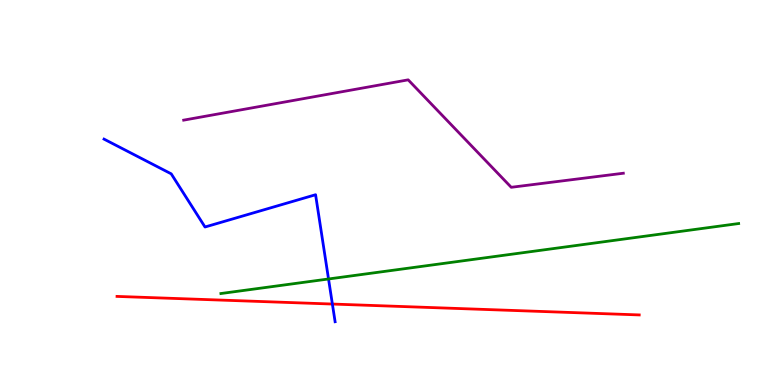[{'lines': ['blue', 'red'], 'intersections': [{'x': 4.29, 'y': 2.1}]}, {'lines': ['green', 'red'], 'intersections': []}, {'lines': ['purple', 'red'], 'intersections': []}, {'lines': ['blue', 'green'], 'intersections': [{'x': 4.24, 'y': 2.75}]}, {'lines': ['blue', 'purple'], 'intersections': []}, {'lines': ['green', 'purple'], 'intersections': []}]